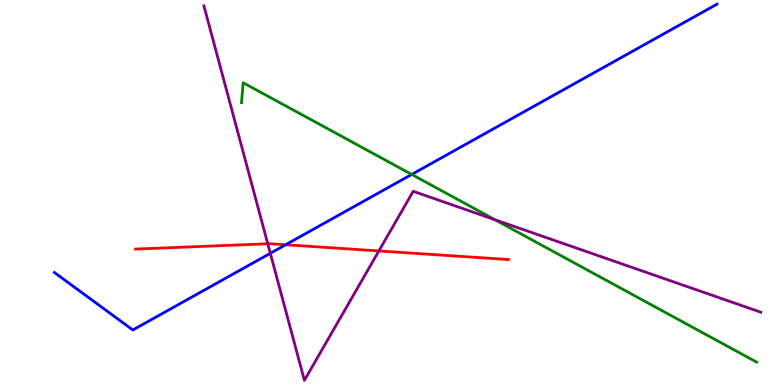[{'lines': ['blue', 'red'], 'intersections': [{'x': 3.69, 'y': 3.64}]}, {'lines': ['green', 'red'], 'intersections': []}, {'lines': ['purple', 'red'], 'intersections': [{'x': 3.45, 'y': 3.67}, {'x': 4.89, 'y': 3.48}]}, {'lines': ['blue', 'green'], 'intersections': [{'x': 5.31, 'y': 5.47}]}, {'lines': ['blue', 'purple'], 'intersections': [{'x': 3.49, 'y': 3.42}]}, {'lines': ['green', 'purple'], 'intersections': [{'x': 6.39, 'y': 4.29}]}]